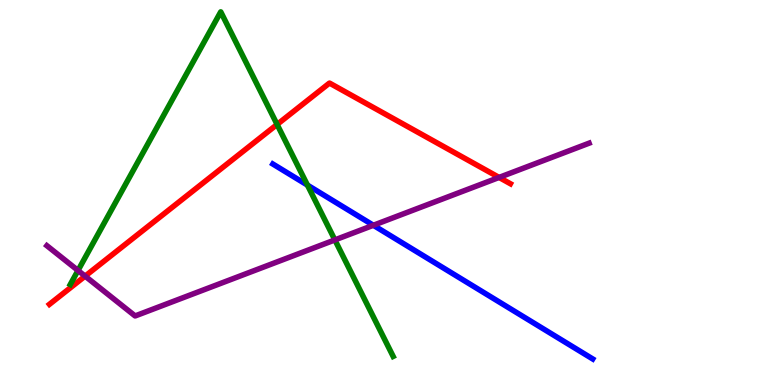[{'lines': ['blue', 'red'], 'intersections': []}, {'lines': ['green', 'red'], 'intersections': [{'x': 3.58, 'y': 6.77}]}, {'lines': ['purple', 'red'], 'intersections': [{'x': 1.1, 'y': 2.83}, {'x': 6.44, 'y': 5.39}]}, {'lines': ['blue', 'green'], 'intersections': [{'x': 3.97, 'y': 5.19}]}, {'lines': ['blue', 'purple'], 'intersections': [{'x': 4.82, 'y': 4.15}]}, {'lines': ['green', 'purple'], 'intersections': [{'x': 1.01, 'y': 2.97}, {'x': 4.32, 'y': 3.77}]}]